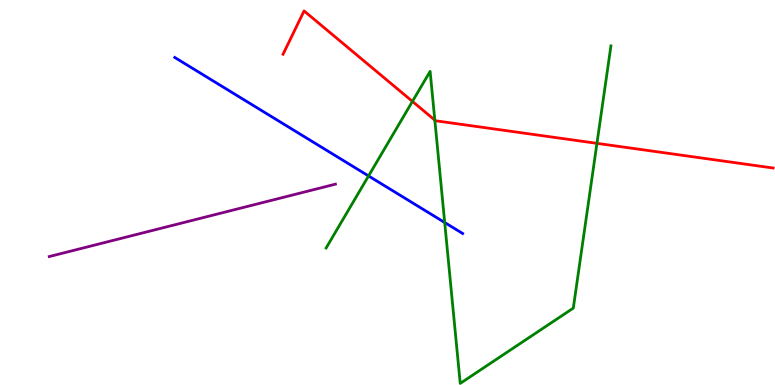[{'lines': ['blue', 'red'], 'intersections': []}, {'lines': ['green', 'red'], 'intersections': [{'x': 5.32, 'y': 7.37}, {'x': 5.61, 'y': 6.88}, {'x': 7.7, 'y': 6.28}]}, {'lines': ['purple', 'red'], 'intersections': []}, {'lines': ['blue', 'green'], 'intersections': [{'x': 4.76, 'y': 5.43}, {'x': 5.74, 'y': 4.22}]}, {'lines': ['blue', 'purple'], 'intersections': []}, {'lines': ['green', 'purple'], 'intersections': []}]